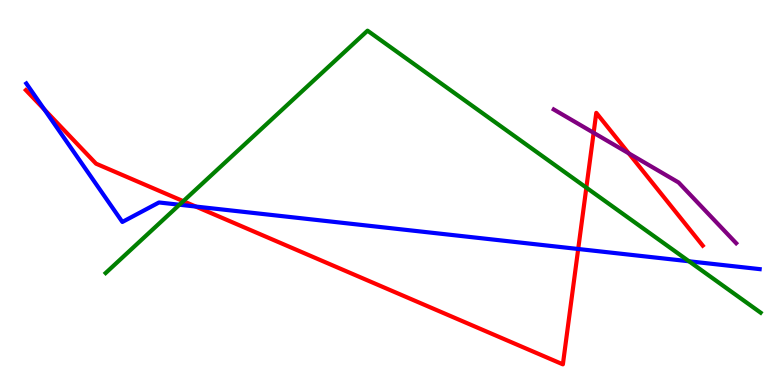[{'lines': ['blue', 'red'], 'intersections': [{'x': 0.573, 'y': 7.15}, {'x': 2.53, 'y': 4.64}, {'x': 7.46, 'y': 3.53}]}, {'lines': ['green', 'red'], 'intersections': [{'x': 2.36, 'y': 4.77}, {'x': 7.57, 'y': 5.13}]}, {'lines': ['purple', 'red'], 'intersections': [{'x': 7.66, 'y': 6.55}, {'x': 8.11, 'y': 6.02}]}, {'lines': ['blue', 'green'], 'intersections': [{'x': 2.32, 'y': 4.68}, {'x': 8.89, 'y': 3.21}]}, {'lines': ['blue', 'purple'], 'intersections': []}, {'lines': ['green', 'purple'], 'intersections': []}]